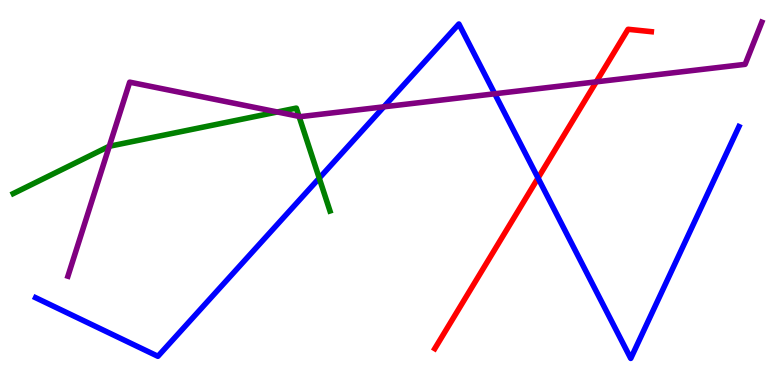[{'lines': ['blue', 'red'], 'intersections': [{'x': 6.94, 'y': 5.38}]}, {'lines': ['green', 'red'], 'intersections': []}, {'lines': ['purple', 'red'], 'intersections': [{'x': 7.69, 'y': 7.87}]}, {'lines': ['blue', 'green'], 'intersections': [{'x': 4.12, 'y': 5.37}]}, {'lines': ['blue', 'purple'], 'intersections': [{'x': 4.95, 'y': 7.23}, {'x': 6.38, 'y': 7.56}]}, {'lines': ['green', 'purple'], 'intersections': [{'x': 1.41, 'y': 6.2}, {'x': 3.58, 'y': 7.09}, {'x': 3.86, 'y': 6.98}]}]